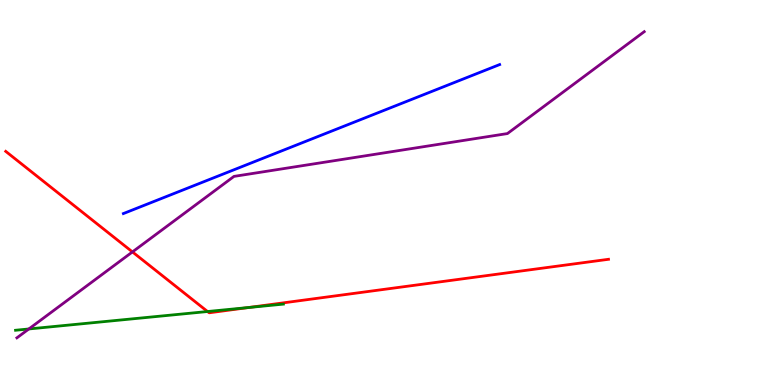[{'lines': ['blue', 'red'], 'intersections': []}, {'lines': ['green', 'red'], 'intersections': [{'x': 2.68, 'y': 1.91}, {'x': 3.21, 'y': 2.01}]}, {'lines': ['purple', 'red'], 'intersections': [{'x': 1.71, 'y': 3.46}]}, {'lines': ['blue', 'green'], 'intersections': []}, {'lines': ['blue', 'purple'], 'intersections': []}, {'lines': ['green', 'purple'], 'intersections': [{'x': 0.372, 'y': 1.46}]}]